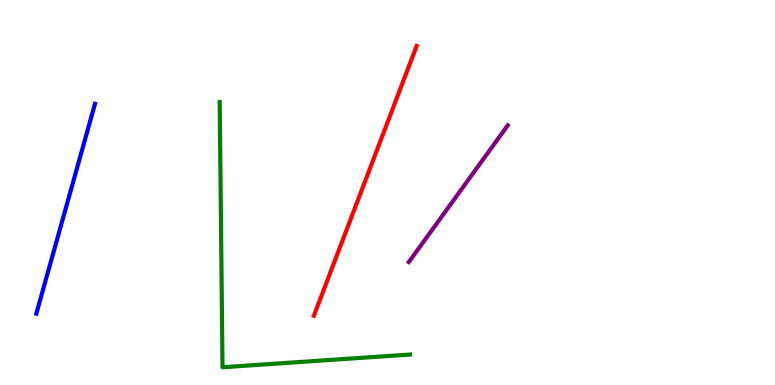[{'lines': ['blue', 'red'], 'intersections': []}, {'lines': ['green', 'red'], 'intersections': []}, {'lines': ['purple', 'red'], 'intersections': []}, {'lines': ['blue', 'green'], 'intersections': []}, {'lines': ['blue', 'purple'], 'intersections': []}, {'lines': ['green', 'purple'], 'intersections': []}]